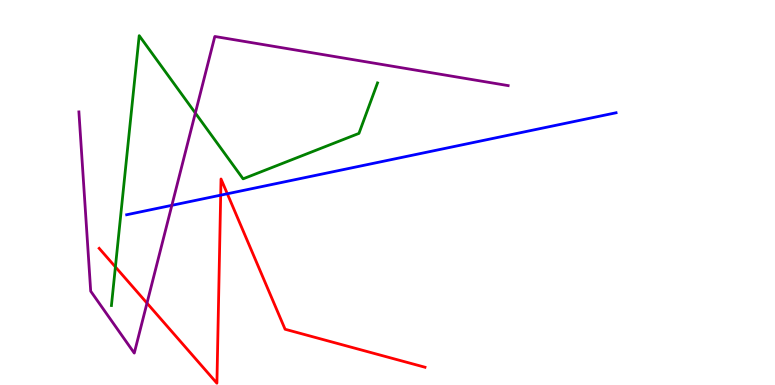[{'lines': ['blue', 'red'], 'intersections': [{'x': 2.85, 'y': 4.93}, {'x': 2.93, 'y': 4.97}]}, {'lines': ['green', 'red'], 'intersections': [{'x': 1.49, 'y': 3.07}]}, {'lines': ['purple', 'red'], 'intersections': [{'x': 1.9, 'y': 2.13}]}, {'lines': ['blue', 'green'], 'intersections': []}, {'lines': ['blue', 'purple'], 'intersections': [{'x': 2.22, 'y': 4.67}]}, {'lines': ['green', 'purple'], 'intersections': [{'x': 2.52, 'y': 7.06}]}]